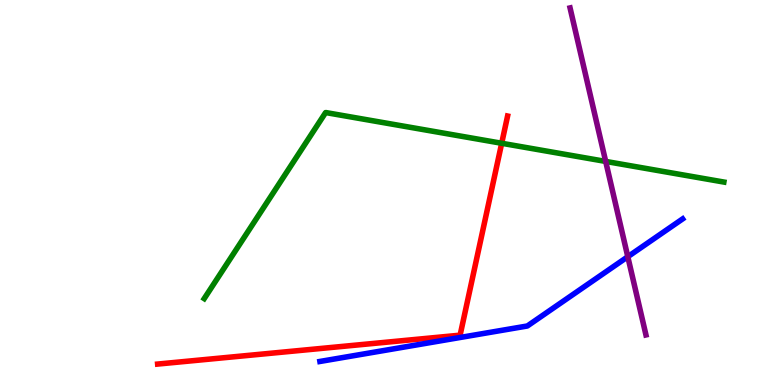[{'lines': ['blue', 'red'], 'intersections': []}, {'lines': ['green', 'red'], 'intersections': [{'x': 6.47, 'y': 6.28}]}, {'lines': ['purple', 'red'], 'intersections': []}, {'lines': ['blue', 'green'], 'intersections': []}, {'lines': ['blue', 'purple'], 'intersections': [{'x': 8.1, 'y': 3.33}]}, {'lines': ['green', 'purple'], 'intersections': [{'x': 7.82, 'y': 5.81}]}]